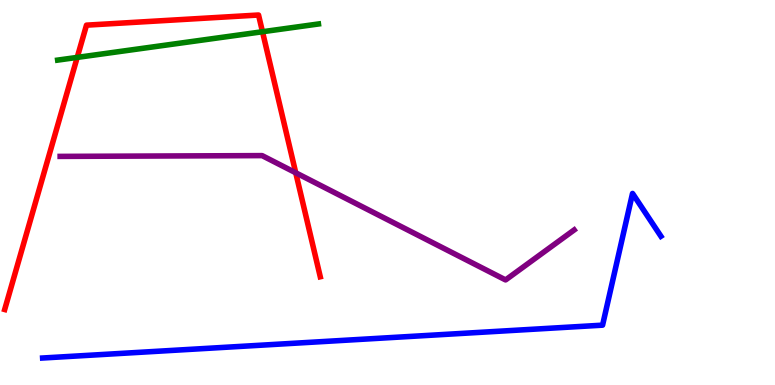[{'lines': ['blue', 'red'], 'intersections': []}, {'lines': ['green', 'red'], 'intersections': [{'x': 0.996, 'y': 8.51}, {'x': 3.39, 'y': 9.18}]}, {'lines': ['purple', 'red'], 'intersections': [{'x': 3.82, 'y': 5.51}]}, {'lines': ['blue', 'green'], 'intersections': []}, {'lines': ['blue', 'purple'], 'intersections': []}, {'lines': ['green', 'purple'], 'intersections': []}]